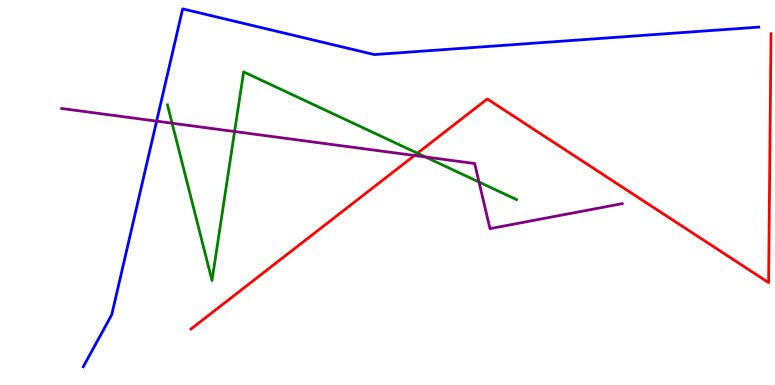[{'lines': ['blue', 'red'], 'intersections': []}, {'lines': ['green', 'red'], 'intersections': [{'x': 5.39, 'y': 6.02}]}, {'lines': ['purple', 'red'], 'intersections': [{'x': 5.35, 'y': 5.96}]}, {'lines': ['blue', 'green'], 'intersections': []}, {'lines': ['blue', 'purple'], 'intersections': [{'x': 2.02, 'y': 6.85}]}, {'lines': ['green', 'purple'], 'intersections': [{'x': 2.22, 'y': 6.8}, {'x': 3.03, 'y': 6.58}, {'x': 5.49, 'y': 5.92}, {'x': 6.18, 'y': 5.27}]}]